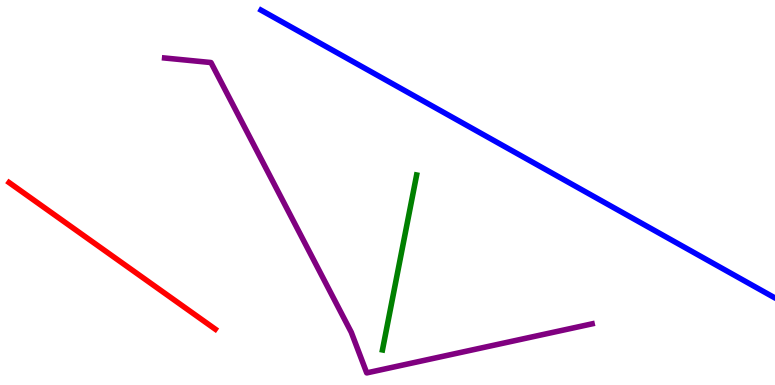[{'lines': ['blue', 'red'], 'intersections': []}, {'lines': ['green', 'red'], 'intersections': []}, {'lines': ['purple', 'red'], 'intersections': []}, {'lines': ['blue', 'green'], 'intersections': []}, {'lines': ['blue', 'purple'], 'intersections': []}, {'lines': ['green', 'purple'], 'intersections': []}]